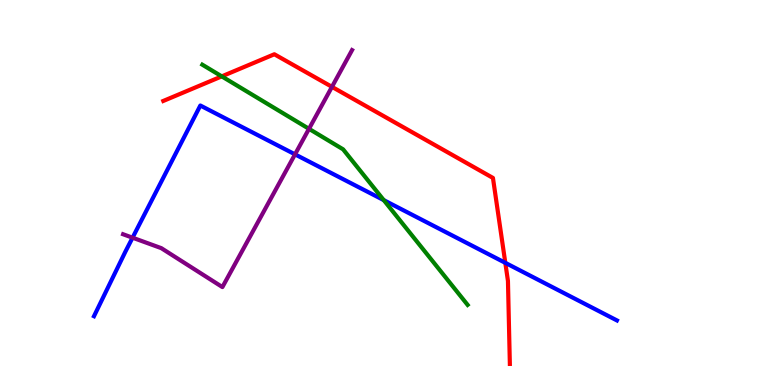[{'lines': ['blue', 'red'], 'intersections': [{'x': 6.52, 'y': 3.17}]}, {'lines': ['green', 'red'], 'intersections': [{'x': 2.86, 'y': 8.02}]}, {'lines': ['purple', 'red'], 'intersections': [{'x': 4.28, 'y': 7.74}]}, {'lines': ['blue', 'green'], 'intersections': [{'x': 4.95, 'y': 4.8}]}, {'lines': ['blue', 'purple'], 'intersections': [{'x': 1.71, 'y': 3.83}, {'x': 3.81, 'y': 5.99}]}, {'lines': ['green', 'purple'], 'intersections': [{'x': 3.99, 'y': 6.65}]}]